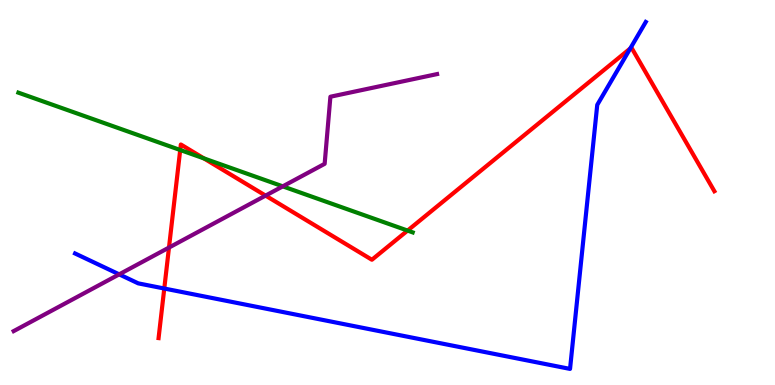[{'lines': ['blue', 'red'], 'intersections': [{'x': 2.12, 'y': 2.51}, {'x': 8.13, 'y': 8.74}]}, {'lines': ['green', 'red'], 'intersections': [{'x': 2.33, 'y': 6.1}, {'x': 2.63, 'y': 5.89}, {'x': 5.26, 'y': 4.01}]}, {'lines': ['purple', 'red'], 'intersections': [{'x': 2.18, 'y': 3.57}, {'x': 3.43, 'y': 4.92}]}, {'lines': ['blue', 'green'], 'intersections': []}, {'lines': ['blue', 'purple'], 'intersections': [{'x': 1.54, 'y': 2.87}]}, {'lines': ['green', 'purple'], 'intersections': [{'x': 3.65, 'y': 5.16}]}]